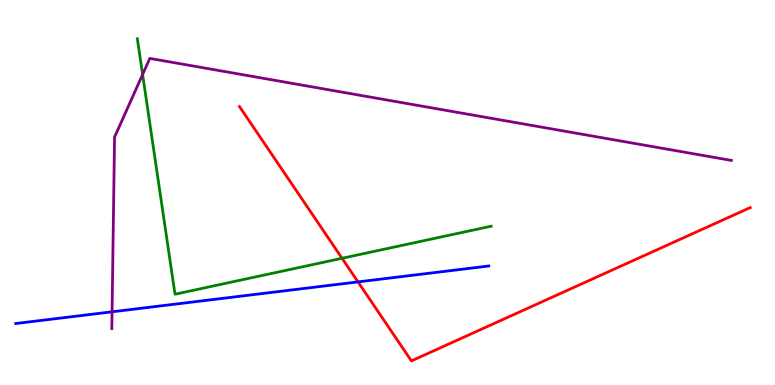[{'lines': ['blue', 'red'], 'intersections': [{'x': 4.62, 'y': 2.68}]}, {'lines': ['green', 'red'], 'intersections': [{'x': 4.41, 'y': 3.29}]}, {'lines': ['purple', 'red'], 'intersections': []}, {'lines': ['blue', 'green'], 'intersections': []}, {'lines': ['blue', 'purple'], 'intersections': [{'x': 1.45, 'y': 1.9}]}, {'lines': ['green', 'purple'], 'intersections': [{'x': 1.84, 'y': 8.06}]}]